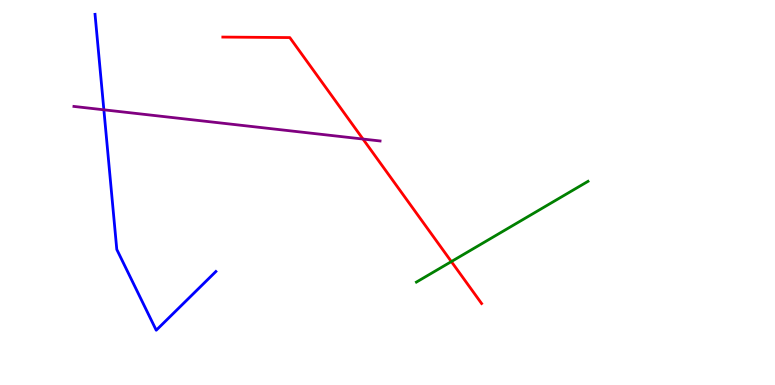[{'lines': ['blue', 'red'], 'intersections': []}, {'lines': ['green', 'red'], 'intersections': [{'x': 5.82, 'y': 3.21}]}, {'lines': ['purple', 'red'], 'intersections': [{'x': 4.68, 'y': 6.39}]}, {'lines': ['blue', 'green'], 'intersections': []}, {'lines': ['blue', 'purple'], 'intersections': [{'x': 1.34, 'y': 7.15}]}, {'lines': ['green', 'purple'], 'intersections': []}]